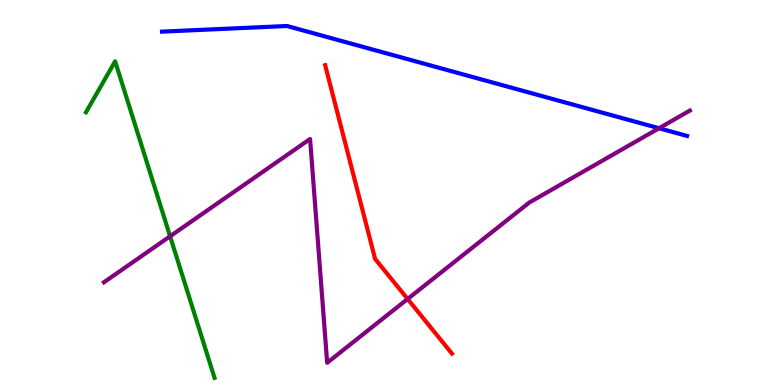[{'lines': ['blue', 'red'], 'intersections': []}, {'lines': ['green', 'red'], 'intersections': []}, {'lines': ['purple', 'red'], 'intersections': [{'x': 5.26, 'y': 2.23}]}, {'lines': ['blue', 'green'], 'intersections': []}, {'lines': ['blue', 'purple'], 'intersections': [{'x': 8.5, 'y': 6.67}]}, {'lines': ['green', 'purple'], 'intersections': [{'x': 2.19, 'y': 3.86}]}]